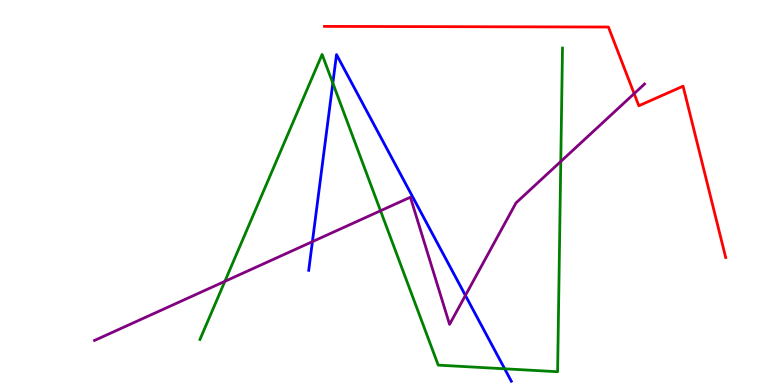[{'lines': ['blue', 'red'], 'intersections': []}, {'lines': ['green', 'red'], 'intersections': []}, {'lines': ['purple', 'red'], 'intersections': [{'x': 8.18, 'y': 7.57}]}, {'lines': ['blue', 'green'], 'intersections': [{'x': 4.29, 'y': 7.84}, {'x': 6.51, 'y': 0.421}]}, {'lines': ['blue', 'purple'], 'intersections': [{'x': 4.03, 'y': 3.72}, {'x': 6.01, 'y': 2.33}]}, {'lines': ['green', 'purple'], 'intersections': [{'x': 2.9, 'y': 2.69}, {'x': 4.91, 'y': 4.53}, {'x': 7.24, 'y': 5.81}]}]